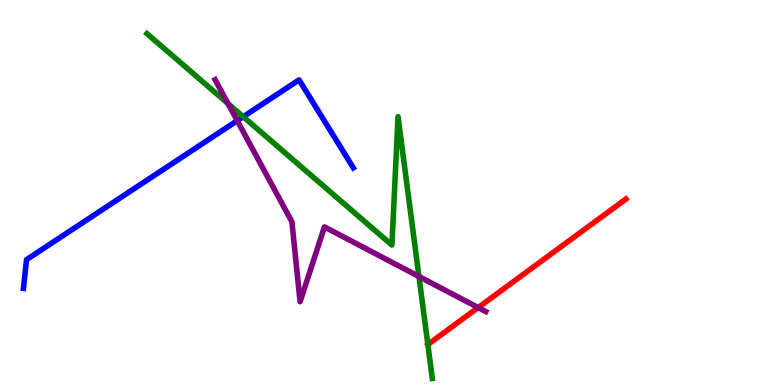[{'lines': ['blue', 'red'], 'intersections': []}, {'lines': ['green', 'red'], 'intersections': []}, {'lines': ['purple', 'red'], 'intersections': [{'x': 6.17, 'y': 2.01}]}, {'lines': ['blue', 'green'], 'intersections': [{'x': 3.14, 'y': 6.97}]}, {'lines': ['blue', 'purple'], 'intersections': [{'x': 3.06, 'y': 6.87}]}, {'lines': ['green', 'purple'], 'intersections': [{'x': 2.94, 'y': 7.31}, {'x': 5.41, 'y': 2.82}]}]